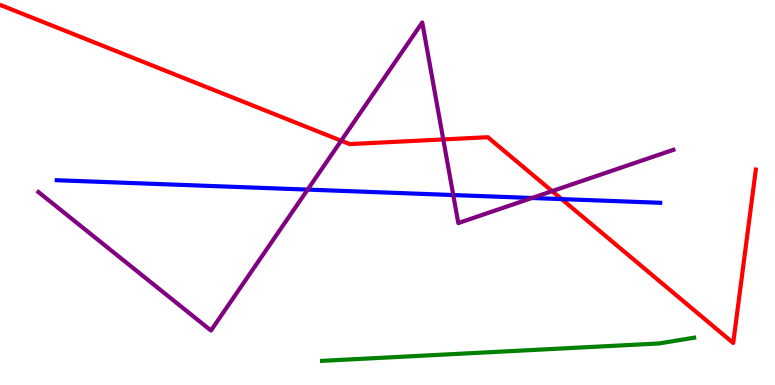[{'lines': ['blue', 'red'], 'intersections': [{'x': 7.25, 'y': 4.83}]}, {'lines': ['green', 'red'], 'intersections': []}, {'lines': ['purple', 'red'], 'intersections': [{'x': 4.4, 'y': 6.35}, {'x': 5.72, 'y': 6.38}, {'x': 7.12, 'y': 5.04}]}, {'lines': ['blue', 'green'], 'intersections': []}, {'lines': ['blue', 'purple'], 'intersections': [{'x': 3.97, 'y': 5.08}, {'x': 5.85, 'y': 4.93}, {'x': 6.86, 'y': 4.86}]}, {'lines': ['green', 'purple'], 'intersections': []}]